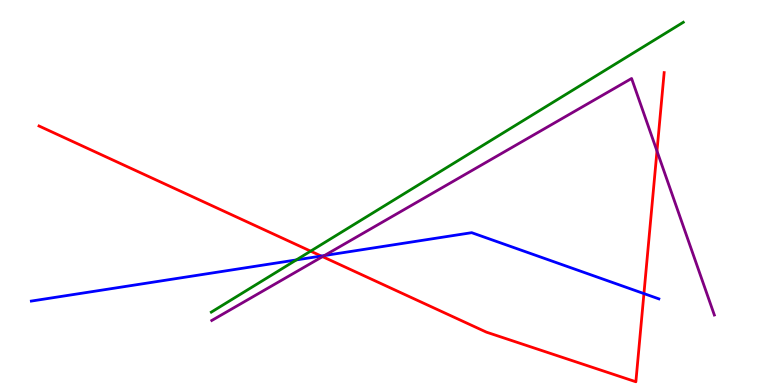[{'lines': ['blue', 'red'], 'intersections': [{'x': 4.15, 'y': 3.35}, {'x': 8.31, 'y': 2.37}]}, {'lines': ['green', 'red'], 'intersections': [{'x': 4.01, 'y': 3.48}]}, {'lines': ['purple', 'red'], 'intersections': [{'x': 4.16, 'y': 3.33}, {'x': 8.48, 'y': 6.08}]}, {'lines': ['blue', 'green'], 'intersections': [{'x': 3.82, 'y': 3.25}]}, {'lines': ['blue', 'purple'], 'intersections': [{'x': 4.19, 'y': 3.36}]}, {'lines': ['green', 'purple'], 'intersections': []}]